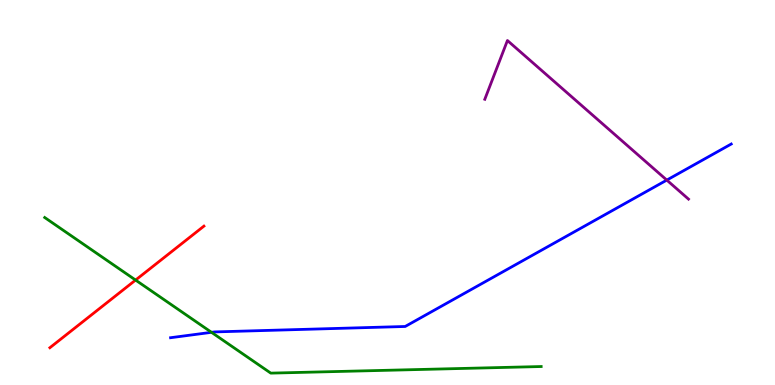[{'lines': ['blue', 'red'], 'intersections': []}, {'lines': ['green', 'red'], 'intersections': [{'x': 1.75, 'y': 2.73}]}, {'lines': ['purple', 'red'], 'intersections': []}, {'lines': ['blue', 'green'], 'intersections': [{'x': 2.73, 'y': 1.37}]}, {'lines': ['blue', 'purple'], 'intersections': [{'x': 8.6, 'y': 5.32}]}, {'lines': ['green', 'purple'], 'intersections': []}]